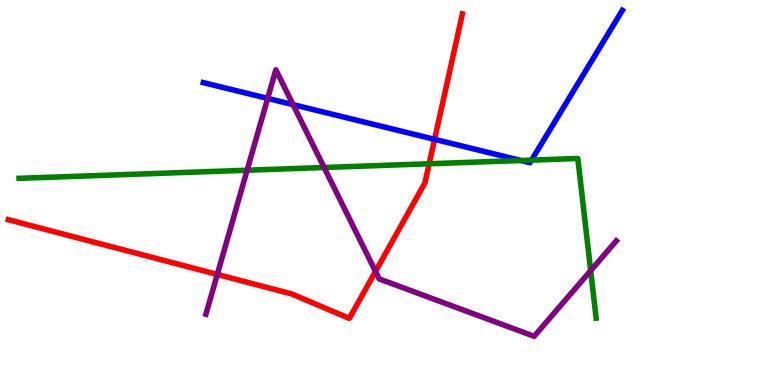[{'lines': ['blue', 'red'], 'intersections': [{'x': 5.61, 'y': 6.38}]}, {'lines': ['green', 'red'], 'intersections': [{'x': 5.54, 'y': 5.75}]}, {'lines': ['purple', 'red'], 'intersections': [{'x': 2.8, 'y': 2.87}, {'x': 4.85, 'y': 2.95}]}, {'lines': ['blue', 'green'], 'intersections': [{'x': 6.72, 'y': 5.83}, {'x': 6.86, 'y': 5.84}]}, {'lines': ['blue', 'purple'], 'intersections': [{'x': 3.45, 'y': 7.44}, {'x': 3.78, 'y': 7.28}]}, {'lines': ['green', 'purple'], 'intersections': [{'x': 3.19, 'y': 5.58}, {'x': 4.18, 'y': 5.65}, {'x': 7.62, 'y': 2.97}]}]